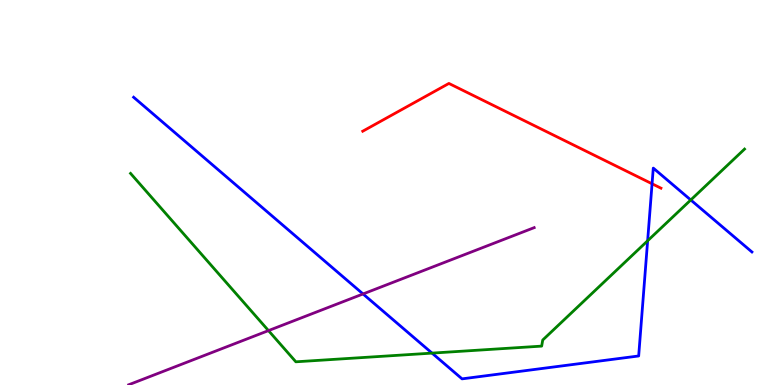[{'lines': ['blue', 'red'], 'intersections': [{'x': 8.41, 'y': 5.23}]}, {'lines': ['green', 'red'], 'intersections': []}, {'lines': ['purple', 'red'], 'intersections': []}, {'lines': ['blue', 'green'], 'intersections': [{'x': 5.57, 'y': 0.828}, {'x': 8.36, 'y': 3.75}, {'x': 8.91, 'y': 4.81}]}, {'lines': ['blue', 'purple'], 'intersections': [{'x': 4.68, 'y': 2.36}]}, {'lines': ['green', 'purple'], 'intersections': [{'x': 3.46, 'y': 1.41}]}]